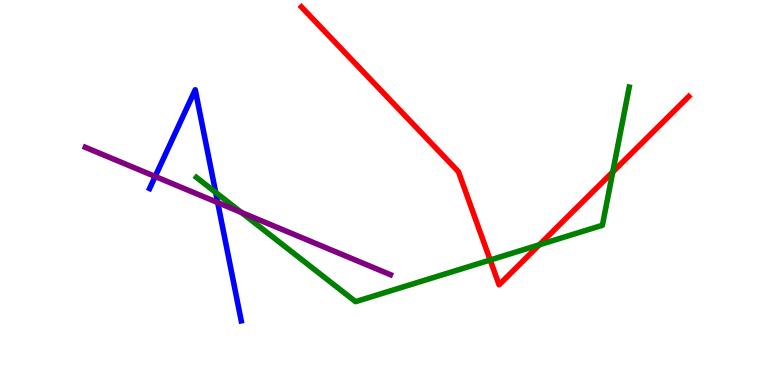[{'lines': ['blue', 'red'], 'intersections': []}, {'lines': ['green', 'red'], 'intersections': [{'x': 6.32, 'y': 3.25}, {'x': 6.96, 'y': 3.64}, {'x': 7.91, 'y': 5.53}]}, {'lines': ['purple', 'red'], 'intersections': []}, {'lines': ['blue', 'green'], 'intersections': [{'x': 2.78, 'y': 5.0}]}, {'lines': ['blue', 'purple'], 'intersections': [{'x': 2.0, 'y': 5.42}, {'x': 2.81, 'y': 4.74}]}, {'lines': ['green', 'purple'], 'intersections': [{'x': 3.11, 'y': 4.48}]}]